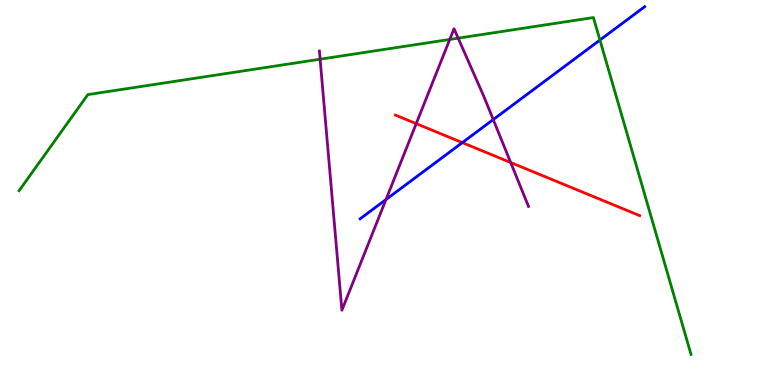[{'lines': ['blue', 'red'], 'intersections': [{'x': 5.97, 'y': 6.3}]}, {'lines': ['green', 'red'], 'intersections': []}, {'lines': ['purple', 'red'], 'intersections': [{'x': 5.37, 'y': 6.79}, {'x': 6.59, 'y': 5.78}]}, {'lines': ['blue', 'green'], 'intersections': [{'x': 7.74, 'y': 8.96}]}, {'lines': ['blue', 'purple'], 'intersections': [{'x': 4.98, 'y': 4.82}, {'x': 6.36, 'y': 6.89}]}, {'lines': ['green', 'purple'], 'intersections': [{'x': 4.13, 'y': 8.46}, {'x': 5.8, 'y': 8.98}, {'x': 5.91, 'y': 9.01}]}]